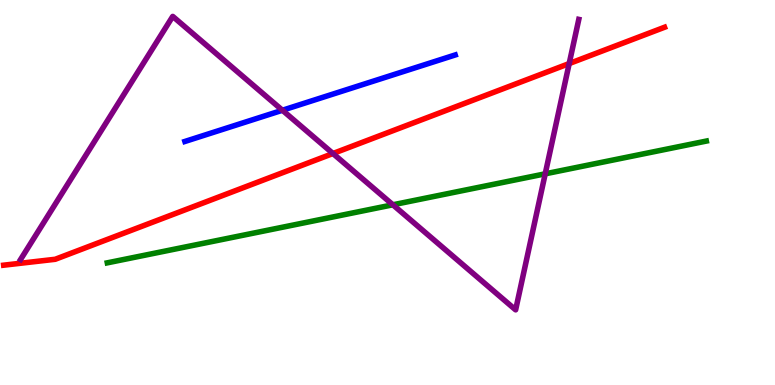[{'lines': ['blue', 'red'], 'intersections': []}, {'lines': ['green', 'red'], 'intersections': []}, {'lines': ['purple', 'red'], 'intersections': [{'x': 4.3, 'y': 6.01}, {'x': 7.34, 'y': 8.35}]}, {'lines': ['blue', 'green'], 'intersections': []}, {'lines': ['blue', 'purple'], 'intersections': [{'x': 3.64, 'y': 7.14}]}, {'lines': ['green', 'purple'], 'intersections': [{'x': 5.07, 'y': 4.68}, {'x': 7.04, 'y': 5.49}]}]